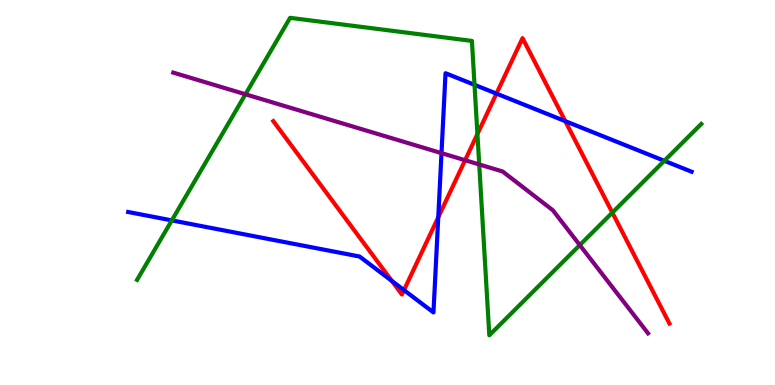[{'lines': ['blue', 'red'], 'intersections': [{'x': 5.06, 'y': 2.7}, {'x': 5.21, 'y': 2.46}, {'x': 5.65, 'y': 4.36}, {'x': 6.41, 'y': 7.57}, {'x': 7.29, 'y': 6.85}]}, {'lines': ['green', 'red'], 'intersections': [{'x': 6.16, 'y': 6.52}, {'x': 7.9, 'y': 4.48}]}, {'lines': ['purple', 'red'], 'intersections': [{'x': 6.0, 'y': 5.84}]}, {'lines': ['blue', 'green'], 'intersections': [{'x': 2.22, 'y': 4.28}, {'x': 6.12, 'y': 7.8}, {'x': 8.57, 'y': 5.82}]}, {'lines': ['blue', 'purple'], 'intersections': [{'x': 5.7, 'y': 6.02}]}, {'lines': ['green', 'purple'], 'intersections': [{'x': 3.17, 'y': 7.55}, {'x': 6.18, 'y': 5.73}, {'x': 7.48, 'y': 3.63}]}]